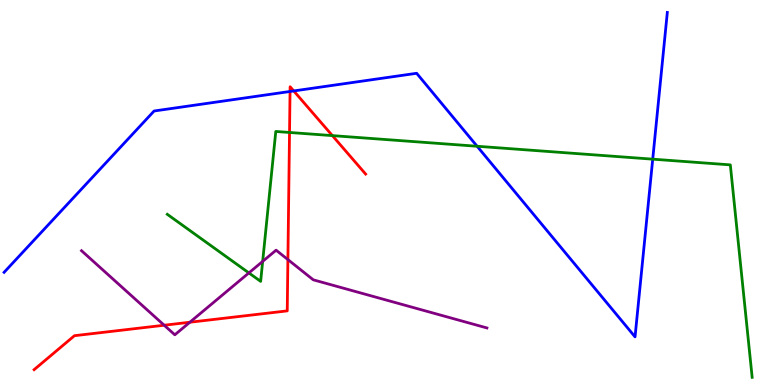[{'lines': ['blue', 'red'], 'intersections': [{'x': 3.74, 'y': 7.62}, {'x': 3.79, 'y': 7.64}]}, {'lines': ['green', 'red'], 'intersections': [{'x': 3.74, 'y': 6.56}, {'x': 4.29, 'y': 6.48}]}, {'lines': ['purple', 'red'], 'intersections': [{'x': 2.12, 'y': 1.55}, {'x': 2.45, 'y': 1.63}, {'x': 3.71, 'y': 3.26}]}, {'lines': ['blue', 'green'], 'intersections': [{'x': 6.16, 'y': 6.2}, {'x': 8.42, 'y': 5.87}]}, {'lines': ['blue', 'purple'], 'intersections': []}, {'lines': ['green', 'purple'], 'intersections': [{'x': 3.21, 'y': 2.91}, {'x': 3.39, 'y': 3.21}]}]